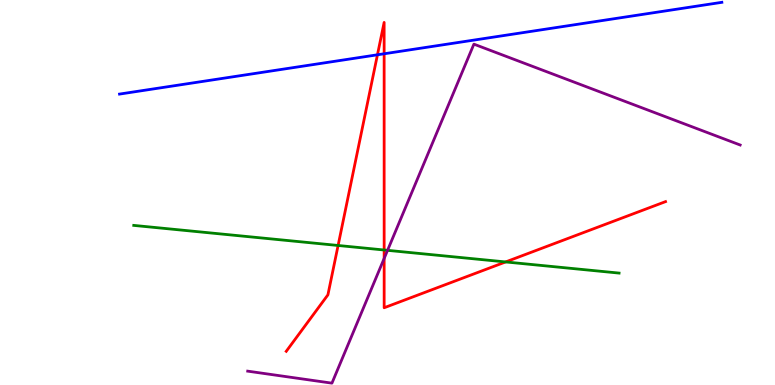[{'lines': ['blue', 'red'], 'intersections': [{'x': 4.87, 'y': 8.58}, {'x': 4.96, 'y': 8.6}]}, {'lines': ['green', 'red'], 'intersections': [{'x': 4.36, 'y': 3.62}, {'x': 4.96, 'y': 3.51}, {'x': 6.52, 'y': 3.2}]}, {'lines': ['purple', 'red'], 'intersections': [{'x': 4.96, 'y': 3.29}]}, {'lines': ['blue', 'green'], 'intersections': []}, {'lines': ['blue', 'purple'], 'intersections': []}, {'lines': ['green', 'purple'], 'intersections': [{'x': 5.0, 'y': 3.5}]}]